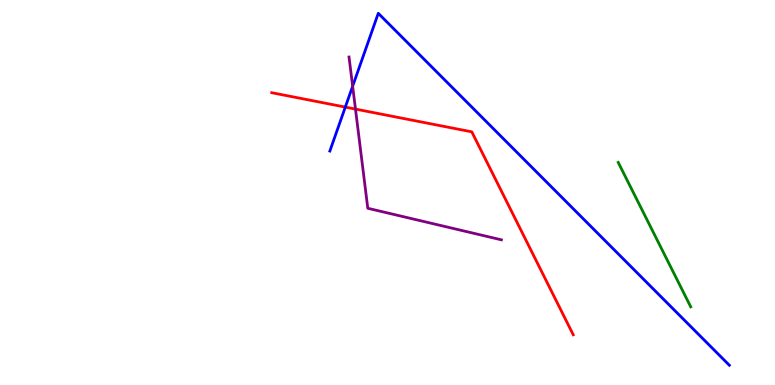[{'lines': ['blue', 'red'], 'intersections': [{'x': 4.46, 'y': 7.22}]}, {'lines': ['green', 'red'], 'intersections': []}, {'lines': ['purple', 'red'], 'intersections': [{'x': 4.59, 'y': 7.17}]}, {'lines': ['blue', 'green'], 'intersections': []}, {'lines': ['blue', 'purple'], 'intersections': [{'x': 4.55, 'y': 7.76}]}, {'lines': ['green', 'purple'], 'intersections': []}]